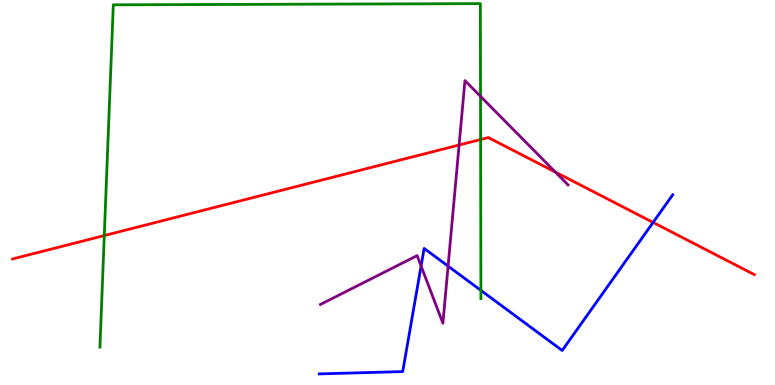[{'lines': ['blue', 'red'], 'intersections': [{'x': 8.43, 'y': 4.22}]}, {'lines': ['green', 'red'], 'intersections': [{'x': 1.35, 'y': 3.88}, {'x': 6.2, 'y': 6.38}]}, {'lines': ['purple', 'red'], 'intersections': [{'x': 5.92, 'y': 6.23}, {'x': 7.17, 'y': 5.53}]}, {'lines': ['blue', 'green'], 'intersections': [{'x': 6.21, 'y': 2.46}]}, {'lines': ['blue', 'purple'], 'intersections': [{'x': 5.43, 'y': 3.09}, {'x': 5.78, 'y': 3.09}]}, {'lines': ['green', 'purple'], 'intersections': [{'x': 6.2, 'y': 7.5}]}]